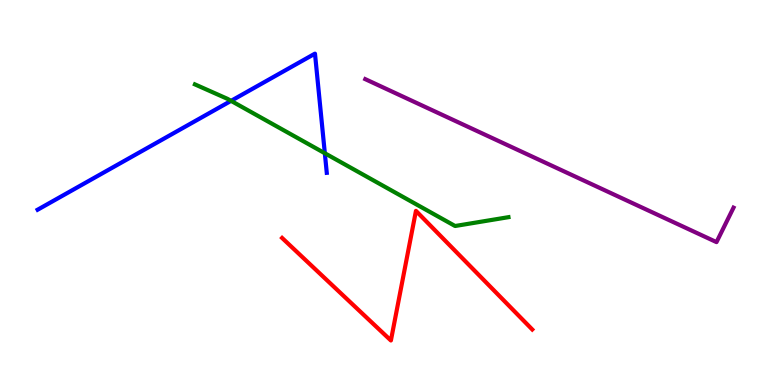[{'lines': ['blue', 'red'], 'intersections': []}, {'lines': ['green', 'red'], 'intersections': []}, {'lines': ['purple', 'red'], 'intersections': []}, {'lines': ['blue', 'green'], 'intersections': [{'x': 2.98, 'y': 7.38}, {'x': 4.19, 'y': 6.02}]}, {'lines': ['blue', 'purple'], 'intersections': []}, {'lines': ['green', 'purple'], 'intersections': []}]